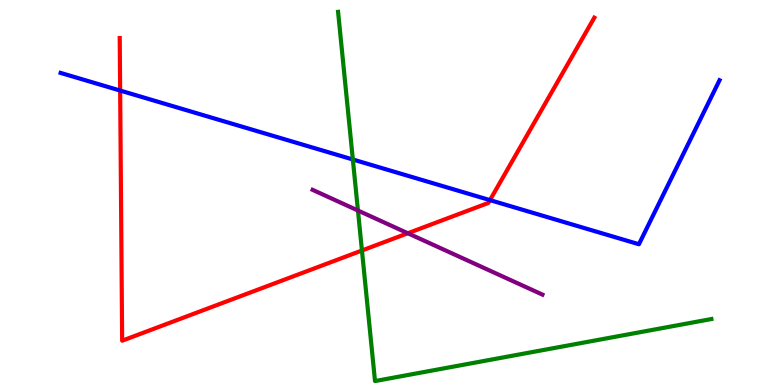[{'lines': ['blue', 'red'], 'intersections': [{'x': 1.55, 'y': 7.65}, {'x': 6.32, 'y': 4.8}]}, {'lines': ['green', 'red'], 'intersections': [{'x': 4.67, 'y': 3.49}]}, {'lines': ['purple', 'red'], 'intersections': [{'x': 5.26, 'y': 3.94}]}, {'lines': ['blue', 'green'], 'intersections': [{'x': 4.55, 'y': 5.86}]}, {'lines': ['blue', 'purple'], 'intersections': []}, {'lines': ['green', 'purple'], 'intersections': [{'x': 4.62, 'y': 4.53}]}]